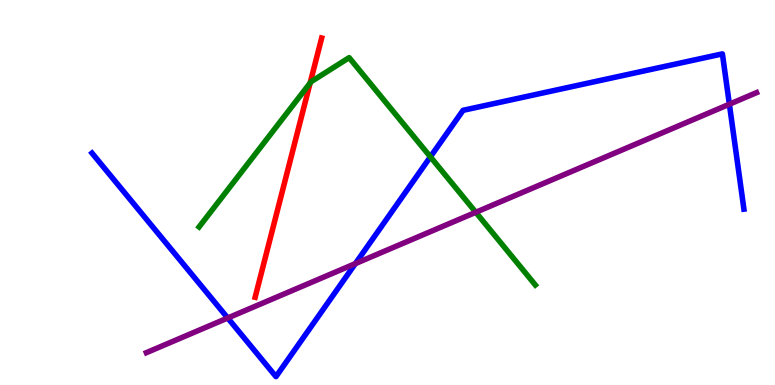[{'lines': ['blue', 'red'], 'intersections': []}, {'lines': ['green', 'red'], 'intersections': [{'x': 4.0, 'y': 7.85}]}, {'lines': ['purple', 'red'], 'intersections': []}, {'lines': ['blue', 'green'], 'intersections': [{'x': 5.55, 'y': 5.93}]}, {'lines': ['blue', 'purple'], 'intersections': [{'x': 2.94, 'y': 1.74}, {'x': 4.59, 'y': 3.15}, {'x': 9.41, 'y': 7.29}]}, {'lines': ['green', 'purple'], 'intersections': [{'x': 6.14, 'y': 4.49}]}]